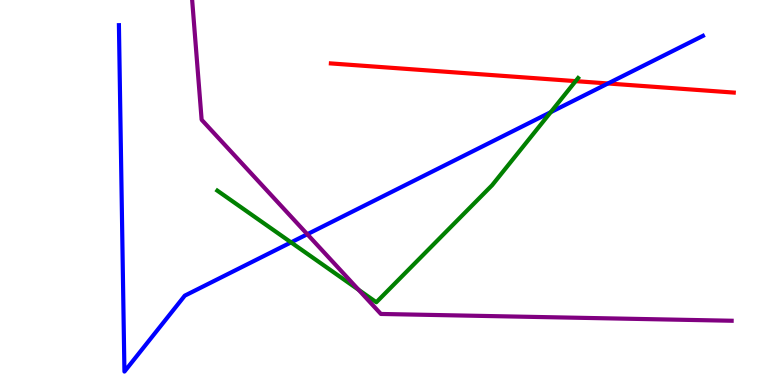[{'lines': ['blue', 'red'], 'intersections': [{'x': 7.84, 'y': 7.83}]}, {'lines': ['green', 'red'], 'intersections': [{'x': 7.43, 'y': 7.89}]}, {'lines': ['purple', 'red'], 'intersections': []}, {'lines': ['blue', 'green'], 'intersections': [{'x': 3.76, 'y': 3.7}, {'x': 7.11, 'y': 7.09}]}, {'lines': ['blue', 'purple'], 'intersections': [{'x': 3.97, 'y': 3.92}]}, {'lines': ['green', 'purple'], 'intersections': [{'x': 4.63, 'y': 2.47}]}]